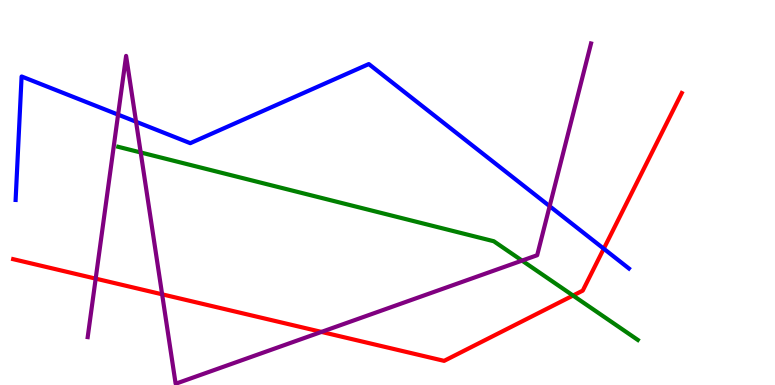[{'lines': ['blue', 'red'], 'intersections': [{'x': 7.79, 'y': 3.54}]}, {'lines': ['green', 'red'], 'intersections': [{'x': 7.39, 'y': 2.32}]}, {'lines': ['purple', 'red'], 'intersections': [{'x': 1.23, 'y': 2.76}, {'x': 2.09, 'y': 2.36}, {'x': 4.15, 'y': 1.38}]}, {'lines': ['blue', 'green'], 'intersections': []}, {'lines': ['blue', 'purple'], 'intersections': [{'x': 1.52, 'y': 7.02}, {'x': 1.76, 'y': 6.84}, {'x': 7.09, 'y': 4.64}]}, {'lines': ['green', 'purple'], 'intersections': [{'x': 1.82, 'y': 6.04}, {'x': 6.74, 'y': 3.23}]}]